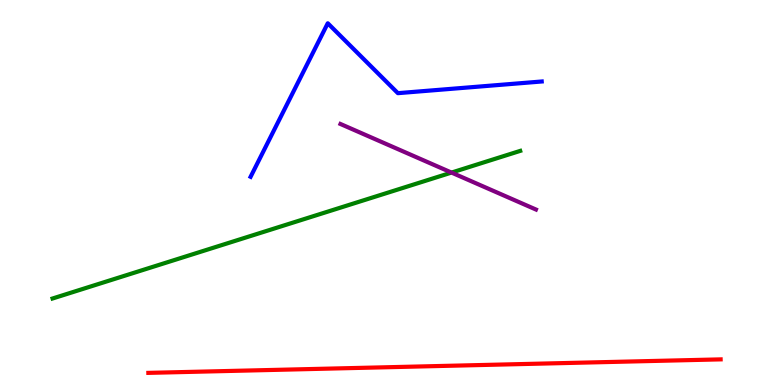[{'lines': ['blue', 'red'], 'intersections': []}, {'lines': ['green', 'red'], 'intersections': []}, {'lines': ['purple', 'red'], 'intersections': []}, {'lines': ['blue', 'green'], 'intersections': []}, {'lines': ['blue', 'purple'], 'intersections': []}, {'lines': ['green', 'purple'], 'intersections': [{'x': 5.83, 'y': 5.52}]}]